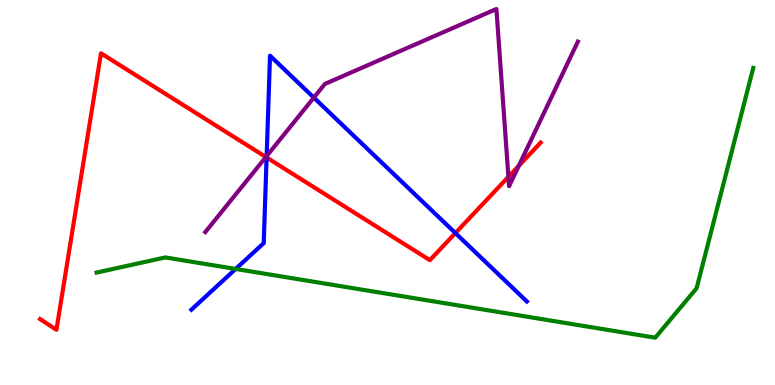[{'lines': ['blue', 'red'], 'intersections': [{'x': 3.44, 'y': 5.91}, {'x': 5.88, 'y': 3.95}]}, {'lines': ['green', 'red'], 'intersections': []}, {'lines': ['purple', 'red'], 'intersections': [{'x': 3.43, 'y': 5.92}, {'x': 6.56, 'y': 5.41}, {'x': 6.69, 'y': 5.69}]}, {'lines': ['blue', 'green'], 'intersections': [{'x': 3.04, 'y': 3.01}]}, {'lines': ['blue', 'purple'], 'intersections': [{'x': 3.44, 'y': 5.95}, {'x': 4.05, 'y': 7.46}]}, {'lines': ['green', 'purple'], 'intersections': []}]